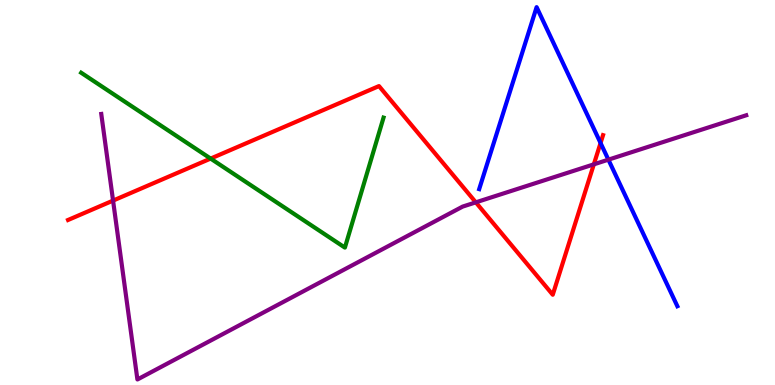[{'lines': ['blue', 'red'], 'intersections': [{'x': 7.75, 'y': 6.29}]}, {'lines': ['green', 'red'], 'intersections': [{'x': 2.72, 'y': 5.88}]}, {'lines': ['purple', 'red'], 'intersections': [{'x': 1.46, 'y': 4.79}, {'x': 6.14, 'y': 4.74}, {'x': 7.66, 'y': 5.73}]}, {'lines': ['blue', 'green'], 'intersections': []}, {'lines': ['blue', 'purple'], 'intersections': [{'x': 7.85, 'y': 5.85}]}, {'lines': ['green', 'purple'], 'intersections': []}]